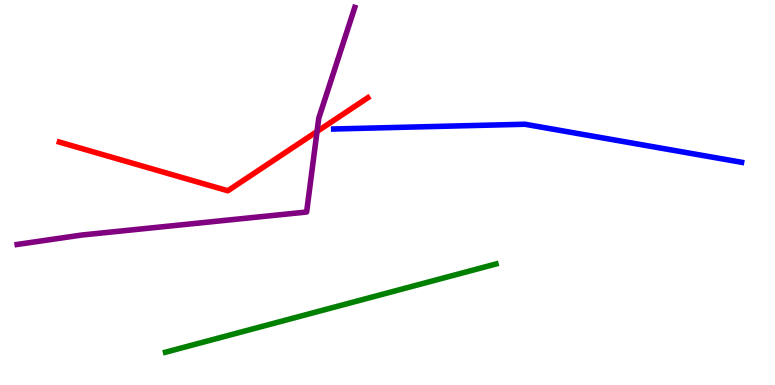[{'lines': ['blue', 'red'], 'intersections': []}, {'lines': ['green', 'red'], 'intersections': []}, {'lines': ['purple', 'red'], 'intersections': [{'x': 4.09, 'y': 6.58}]}, {'lines': ['blue', 'green'], 'intersections': []}, {'lines': ['blue', 'purple'], 'intersections': []}, {'lines': ['green', 'purple'], 'intersections': []}]